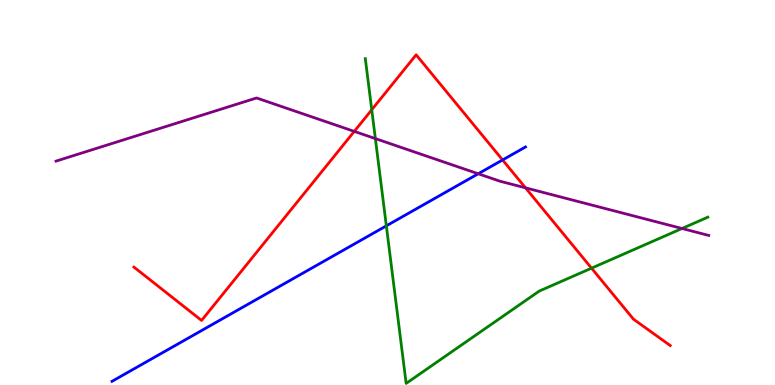[{'lines': ['blue', 'red'], 'intersections': [{'x': 6.48, 'y': 5.85}]}, {'lines': ['green', 'red'], 'intersections': [{'x': 4.8, 'y': 7.15}, {'x': 7.63, 'y': 3.03}]}, {'lines': ['purple', 'red'], 'intersections': [{'x': 4.57, 'y': 6.59}, {'x': 6.78, 'y': 5.12}]}, {'lines': ['blue', 'green'], 'intersections': [{'x': 4.99, 'y': 4.13}]}, {'lines': ['blue', 'purple'], 'intersections': [{'x': 6.17, 'y': 5.49}]}, {'lines': ['green', 'purple'], 'intersections': [{'x': 4.84, 'y': 6.4}, {'x': 8.8, 'y': 4.07}]}]